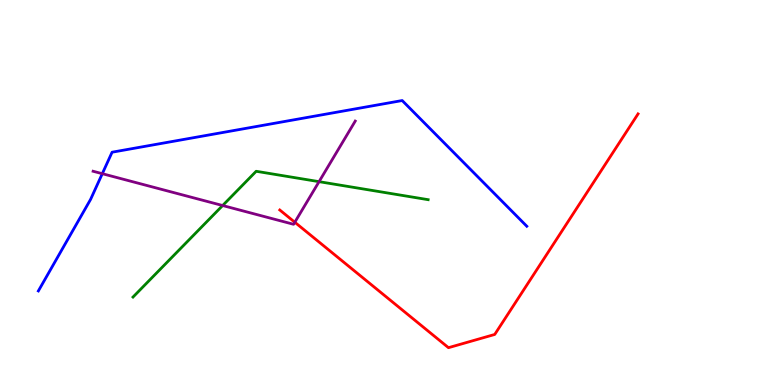[{'lines': ['blue', 'red'], 'intersections': []}, {'lines': ['green', 'red'], 'intersections': []}, {'lines': ['purple', 'red'], 'intersections': [{'x': 3.8, 'y': 4.23}]}, {'lines': ['blue', 'green'], 'intersections': []}, {'lines': ['blue', 'purple'], 'intersections': [{'x': 1.32, 'y': 5.49}]}, {'lines': ['green', 'purple'], 'intersections': [{'x': 2.87, 'y': 4.66}, {'x': 4.12, 'y': 5.28}]}]